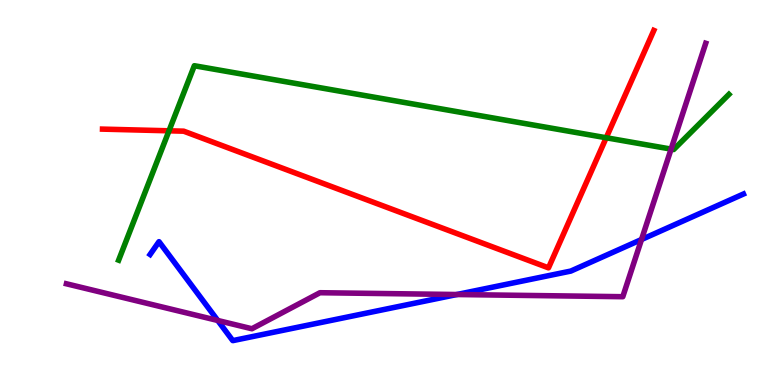[{'lines': ['blue', 'red'], 'intersections': []}, {'lines': ['green', 'red'], 'intersections': [{'x': 2.18, 'y': 6.6}, {'x': 7.82, 'y': 6.42}]}, {'lines': ['purple', 'red'], 'intersections': []}, {'lines': ['blue', 'green'], 'intersections': []}, {'lines': ['blue', 'purple'], 'intersections': [{'x': 2.81, 'y': 1.68}, {'x': 5.9, 'y': 2.35}, {'x': 8.28, 'y': 3.78}]}, {'lines': ['green', 'purple'], 'intersections': [{'x': 8.66, 'y': 6.13}]}]